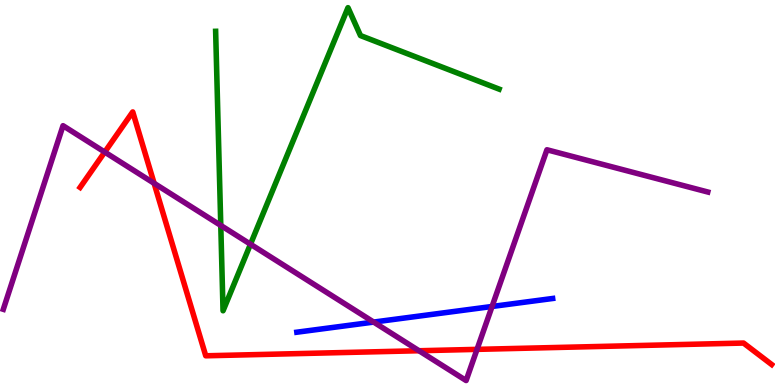[{'lines': ['blue', 'red'], 'intersections': []}, {'lines': ['green', 'red'], 'intersections': []}, {'lines': ['purple', 'red'], 'intersections': [{'x': 1.35, 'y': 6.05}, {'x': 1.99, 'y': 5.24}, {'x': 5.41, 'y': 0.89}, {'x': 6.16, 'y': 0.925}]}, {'lines': ['blue', 'green'], 'intersections': []}, {'lines': ['blue', 'purple'], 'intersections': [{'x': 4.82, 'y': 1.63}, {'x': 6.35, 'y': 2.04}]}, {'lines': ['green', 'purple'], 'intersections': [{'x': 2.85, 'y': 4.14}, {'x': 3.23, 'y': 3.66}]}]